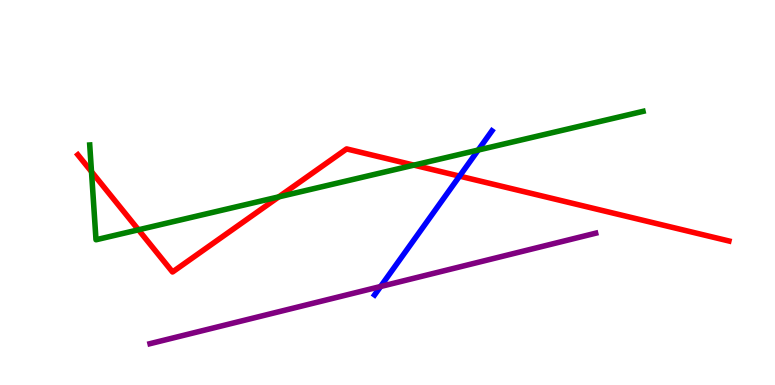[{'lines': ['blue', 'red'], 'intersections': [{'x': 5.93, 'y': 5.43}]}, {'lines': ['green', 'red'], 'intersections': [{'x': 1.18, 'y': 5.54}, {'x': 1.79, 'y': 4.03}, {'x': 3.6, 'y': 4.89}, {'x': 5.34, 'y': 5.71}]}, {'lines': ['purple', 'red'], 'intersections': []}, {'lines': ['blue', 'green'], 'intersections': [{'x': 6.17, 'y': 6.1}]}, {'lines': ['blue', 'purple'], 'intersections': [{'x': 4.91, 'y': 2.56}]}, {'lines': ['green', 'purple'], 'intersections': []}]